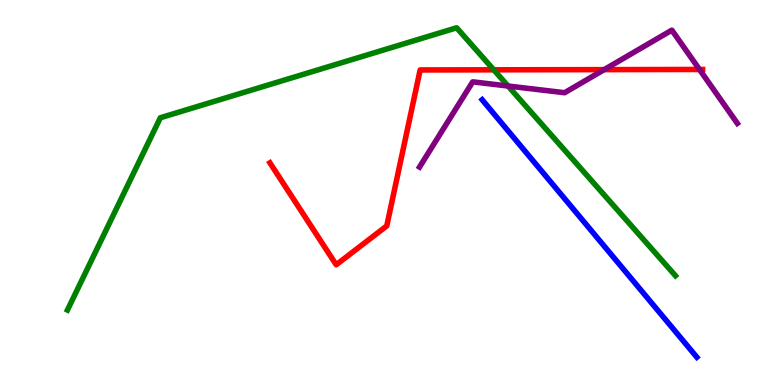[{'lines': ['blue', 'red'], 'intersections': []}, {'lines': ['green', 'red'], 'intersections': [{'x': 6.37, 'y': 8.19}]}, {'lines': ['purple', 'red'], 'intersections': [{'x': 7.8, 'y': 8.19}, {'x': 9.03, 'y': 8.2}]}, {'lines': ['blue', 'green'], 'intersections': []}, {'lines': ['blue', 'purple'], 'intersections': []}, {'lines': ['green', 'purple'], 'intersections': [{'x': 6.56, 'y': 7.77}]}]